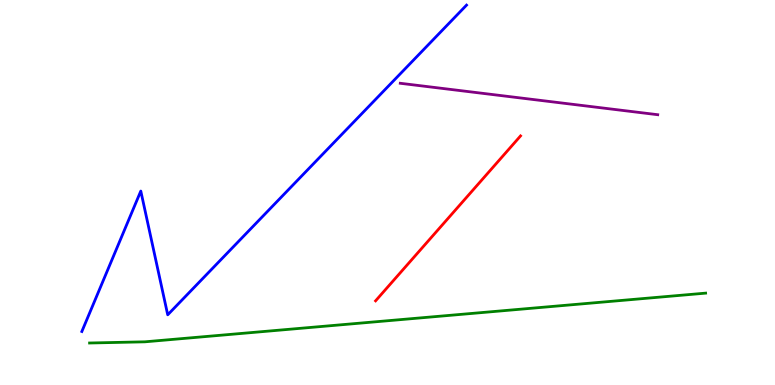[{'lines': ['blue', 'red'], 'intersections': []}, {'lines': ['green', 'red'], 'intersections': []}, {'lines': ['purple', 'red'], 'intersections': []}, {'lines': ['blue', 'green'], 'intersections': []}, {'lines': ['blue', 'purple'], 'intersections': []}, {'lines': ['green', 'purple'], 'intersections': []}]